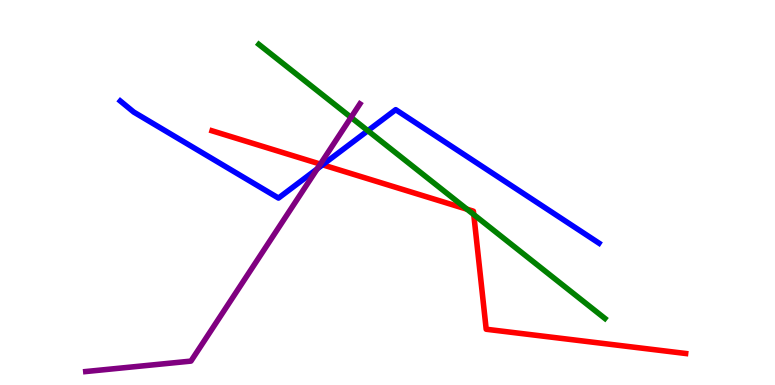[{'lines': ['blue', 'red'], 'intersections': [{'x': 4.16, 'y': 5.72}]}, {'lines': ['green', 'red'], 'intersections': [{'x': 6.03, 'y': 4.57}, {'x': 6.11, 'y': 4.43}]}, {'lines': ['purple', 'red'], 'intersections': [{'x': 4.13, 'y': 5.74}]}, {'lines': ['blue', 'green'], 'intersections': [{'x': 4.75, 'y': 6.61}]}, {'lines': ['blue', 'purple'], 'intersections': [{'x': 4.09, 'y': 5.61}]}, {'lines': ['green', 'purple'], 'intersections': [{'x': 4.53, 'y': 6.95}]}]